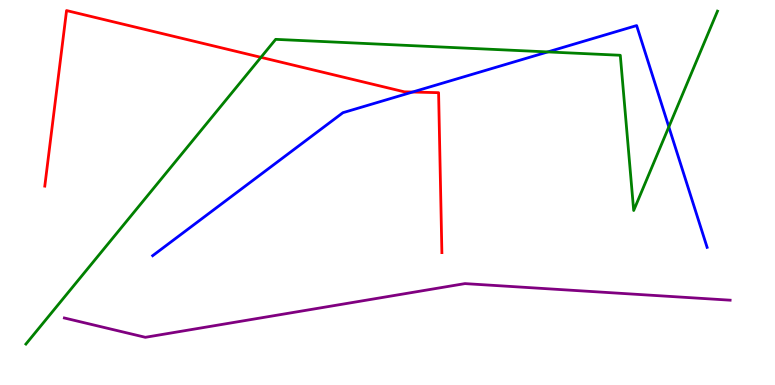[{'lines': ['blue', 'red'], 'intersections': [{'x': 5.32, 'y': 7.61}]}, {'lines': ['green', 'red'], 'intersections': [{'x': 3.37, 'y': 8.51}]}, {'lines': ['purple', 'red'], 'intersections': []}, {'lines': ['blue', 'green'], 'intersections': [{'x': 7.07, 'y': 8.65}, {'x': 8.63, 'y': 6.7}]}, {'lines': ['blue', 'purple'], 'intersections': []}, {'lines': ['green', 'purple'], 'intersections': []}]